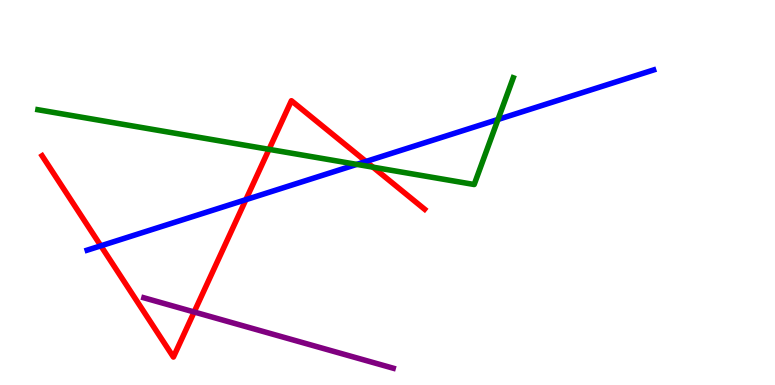[{'lines': ['blue', 'red'], 'intersections': [{'x': 1.3, 'y': 3.61}, {'x': 3.17, 'y': 4.81}, {'x': 4.72, 'y': 5.81}]}, {'lines': ['green', 'red'], 'intersections': [{'x': 3.47, 'y': 6.12}, {'x': 4.81, 'y': 5.66}]}, {'lines': ['purple', 'red'], 'intersections': [{'x': 2.51, 'y': 1.9}]}, {'lines': ['blue', 'green'], 'intersections': [{'x': 4.6, 'y': 5.73}, {'x': 6.43, 'y': 6.9}]}, {'lines': ['blue', 'purple'], 'intersections': []}, {'lines': ['green', 'purple'], 'intersections': []}]